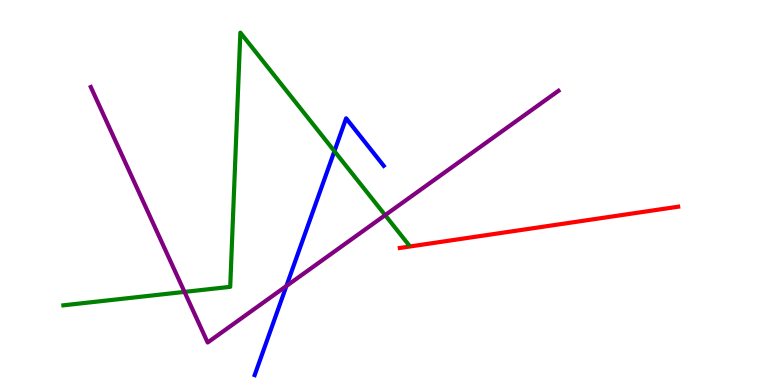[{'lines': ['blue', 'red'], 'intersections': []}, {'lines': ['green', 'red'], 'intersections': []}, {'lines': ['purple', 'red'], 'intersections': []}, {'lines': ['blue', 'green'], 'intersections': [{'x': 4.32, 'y': 6.07}]}, {'lines': ['blue', 'purple'], 'intersections': [{'x': 3.7, 'y': 2.57}]}, {'lines': ['green', 'purple'], 'intersections': [{'x': 2.38, 'y': 2.42}, {'x': 4.97, 'y': 4.41}]}]